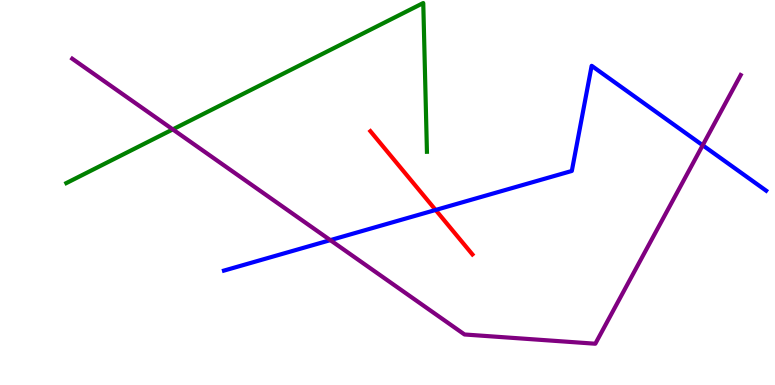[{'lines': ['blue', 'red'], 'intersections': [{'x': 5.62, 'y': 4.55}]}, {'lines': ['green', 'red'], 'intersections': []}, {'lines': ['purple', 'red'], 'intersections': []}, {'lines': ['blue', 'green'], 'intersections': []}, {'lines': ['blue', 'purple'], 'intersections': [{'x': 4.26, 'y': 3.76}, {'x': 9.07, 'y': 6.23}]}, {'lines': ['green', 'purple'], 'intersections': [{'x': 2.23, 'y': 6.64}]}]